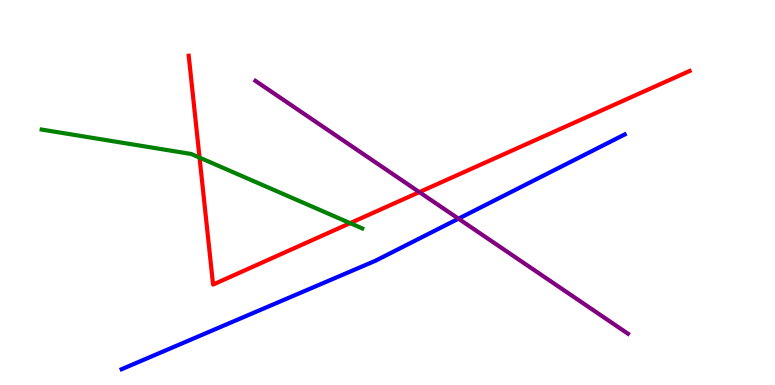[{'lines': ['blue', 'red'], 'intersections': []}, {'lines': ['green', 'red'], 'intersections': [{'x': 2.57, 'y': 5.91}, {'x': 4.52, 'y': 4.2}]}, {'lines': ['purple', 'red'], 'intersections': [{'x': 5.41, 'y': 5.01}]}, {'lines': ['blue', 'green'], 'intersections': []}, {'lines': ['blue', 'purple'], 'intersections': [{'x': 5.92, 'y': 4.32}]}, {'lines': ['green', 'purple'], 'intersections': []}]